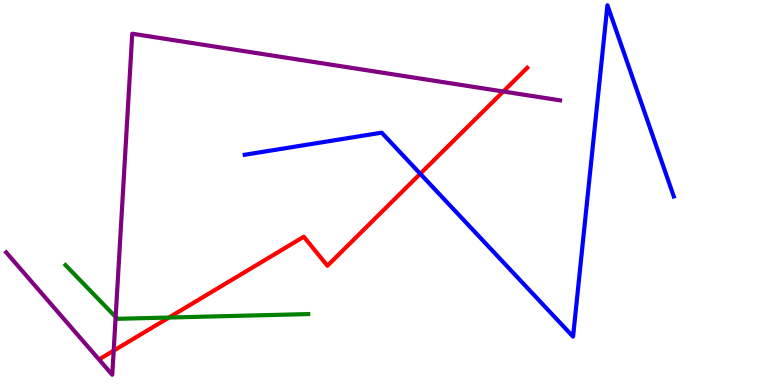[{'lines': ['blue', 'red'], 'intersections': [{'x': 5.42, 'y': 5.49}]}, {'lines': ['green', 'red'], 'intersections': [{'x': 2.18, 'y': 1.75}]}, {'lines': ['purple', 'red'], 'intersections': [{'x': 1.47, 'y': 0.892}, {'x': 6.49, 'y': 7.62}]}, {'lines': ['blue', 'green'], 'intersections': []}, {'lines': ['blue', 'purple'], 'intersections': []}, {'lines': ['green', 'purple'], 'intersections': [{'x': 1.49, 'y': 1.77}]}]